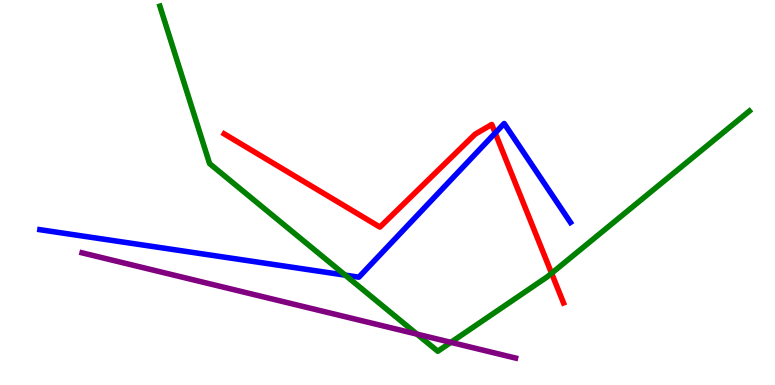[{'lines': ['blue', 'red'], 'intersections': [{'x': 6.39, 'y': 6.55}]}, {'lines': ['green', 'red'], 'intersections': [{'x': 7.12, 'y': 2.9}]}, {'lines': ['purple', 'red'], 'intersections': []}, {'lines': ['blue', 'green'], 'intersections': [{'x': 4.45, 'y': 2.85}]}, {'lines': ['blue', 'purple'], 'intersections': []}, {'lines': ['green', 'purple'], 'intersections': [{'x': 5.38, 'y': 1.32}, {'x': 5.82, 'y': 1.11}]}]